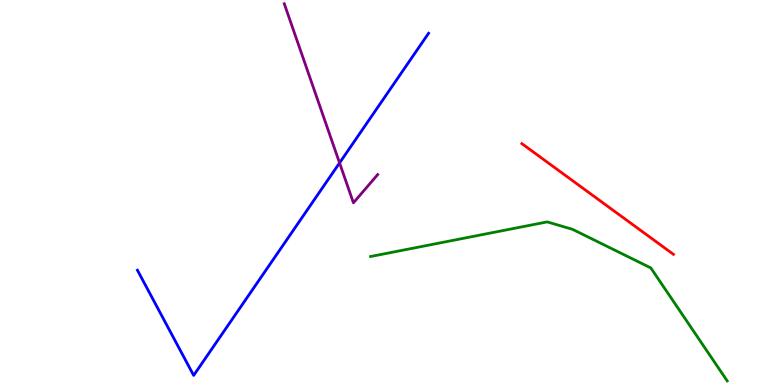[{'lines': ['blue', 'red'], 'intersections': []}, {'lines': ['green', 'red'], 'intersections': []}, {'lines': ['purple', 'red'], 'intersections': []}, {'lines': ['blue', 'green'], 'intersections': []}, {'lines': ['blue', 'purple'], 'intersections': [{'x': 4.38, 'y': 5.77}]}, {'lines': ['green', 'purple'], 'intersections': []}]